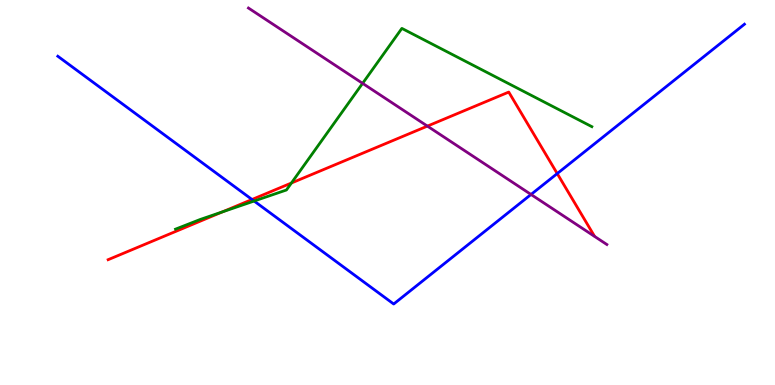[{'lines': ['blue', 'red'], 'intersections': [{'x': 3.25, 'y': 4.82}, {'x': 7.19, 'y': 5.49}]}, {'lines': ['green', 'red'], 'intersections': [{'x': 2.87, 'y': 4.5}, {'x': 3.76, 'y': 5.25}]}, {'lines': ['purple', 'red'], 'intersections': [{'x': 5.51, 'y': 6.72}]}, {'lines': ['blue', 'green'], 'intersections': [{'x': 3.28, 'y': 4.78}]}, {'lines': ['blue', 'purple'], 'intersections': [{'x': 6.85, 'y': 4.95}]}, {'lines': ['green', 'purple'], 'intersections': [{'x': 4.68, 'y': 7.83}]}]